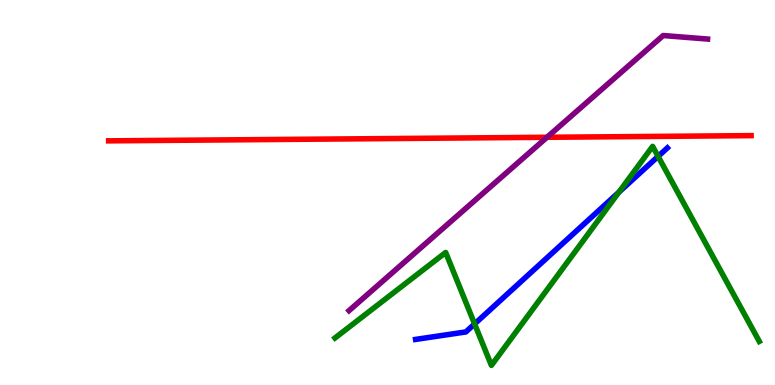[{'lines': ['blue', 'red'], 'intersections': []}, {'lines': ['green', 'red'], 'intersections': []}, {'lines': ['purple', 'red'], 'intersections': [{'x': 7.06, 'y': 6.43}]}, {'lines': ['blue', 'green'], 'intersections': [{'x': 6.12, 'y': 1.59}, {'x': 7.99, 'y': 5.01}, {'x': 8.49, 'y': 5.94}]}, {'lines': ['blue', 'purple'], 'intersections': []}, {'lines': ['green', 'purple'], 'intersections': []}]